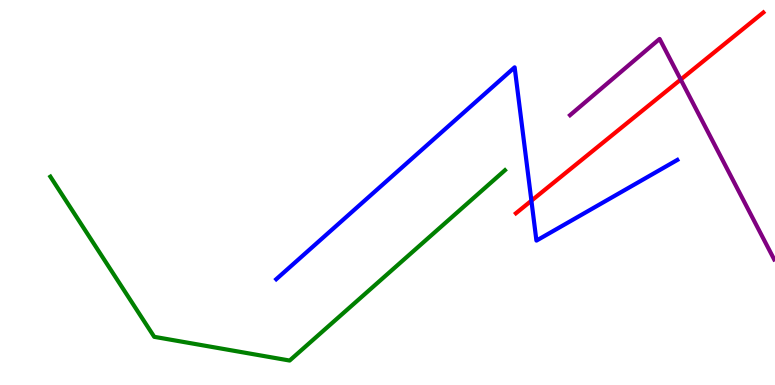[{'lines': ['blue', 'red'], 'intersections': [{'x': 6.86, 'y': 4.79}]}, {'lines': ['green', 'red'], 'intersections': []}, {'lines': ['purple', 'red'], 'intersections': [{'x': 8.78, 'y': 7.93}]}, {'lines': ['blue', 'green'], 'intersections': []}, {'lines': ['blue', 'purple'], 'intersections': []}, {'lines': ['green', 'purple'], 'intersections': []}]